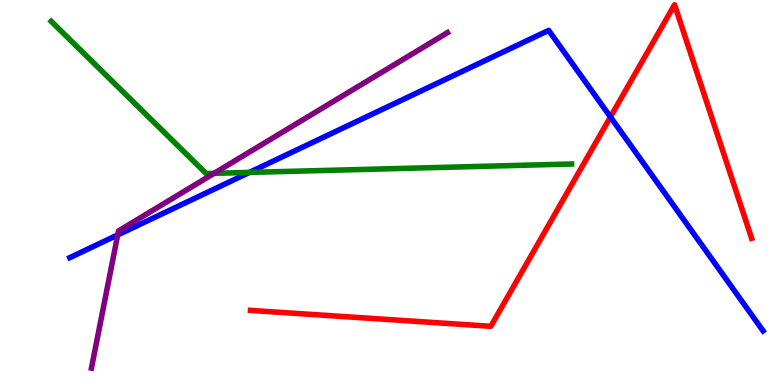[{'lines': ['blue', 'red'], 'intersections': [{'x': 7.88, 'y': 6.96}]}, {'lines': ['green', 'red'], 'intersections': []}, {'lines': ['purple', 'red'], 'intersections': []}, {'lines': ['blue', 'green'], 'intersections': [{'x': 3.22, 'y': 5.52}]}, {'lines': ['blue', 'purple'], 'intersections': [{'x': 1.52, 'y': 3.9}]}, {'lines': ['green', 'purple'], 'intersections': [{'x': 2.76, 'y': 5.5}]}]